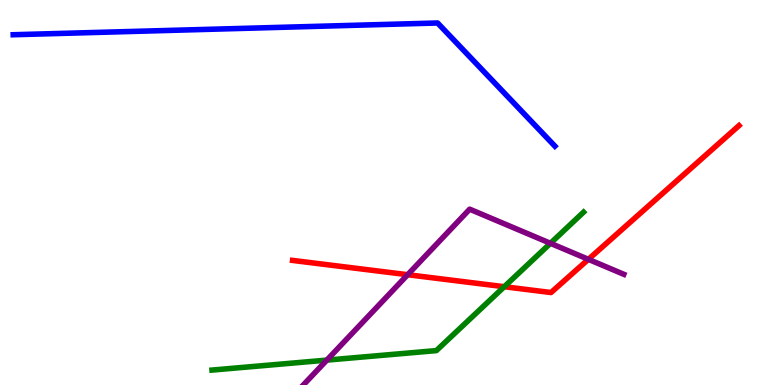[{'lines': ['blue', 'red'], 'intersections': []}, {'lines': ['green', 'red'], 'intersections': [{'x': 6.51, 'y': 2.55}]}, {'lines': ['purple', 'red'], 'intersections': [{'x': 5.26, 'y': 2.86}, {'x': 7.59, 'y': 3.26}]}, {'lines': ['blue', 'green'], 'intersections': []}, {'lines': ['blue', 'purple'], 'intersections': []}, {'lines': ['green', 'purple'], 'intersections': [{'x': 4.22, 'y': 0.646}, {'x': 7.1, 'y': 3.68}]}]